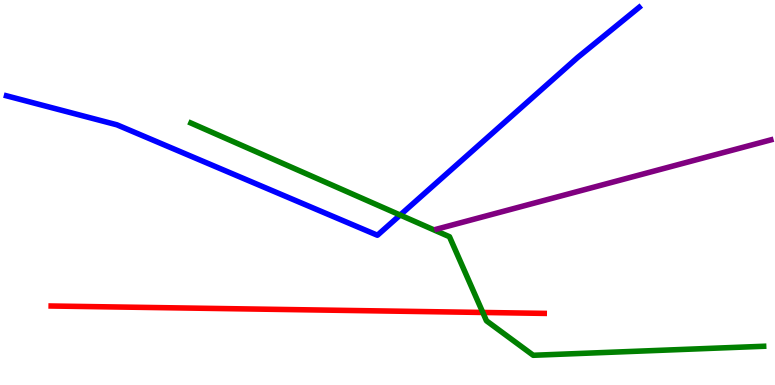[{'lines': ['blue', 'red'], 'intersections': []}, {'lines': ['green', 'red'], 'intersections': [{'x': 6.23, 'y': 1.88}]}, {'lines': ['purple', 'red'], 'intersections': []}, {'lines': ['blue', 'green'], 'intersections': [{'x': 5.16, 'y': 4.41}]}, {'lines': ['blue', 'purple'], 'intersections': []}, {'lines': ['green', 'purple'], 'intersections': []}]